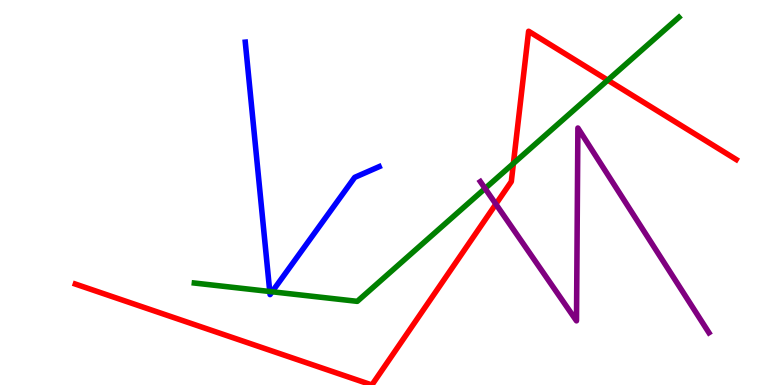[{'lines': ['blue', 'red'], 'intersections': []}, {'lines': ['green', 'red'], 'intersections': [{'x': 6.62, 'y': 5.75}, {'x': 7.84, 'y': 7.92}]}, {'lines': ['purple', 'red'], 'intersections': [{'x': 6.4, 'y': 4.7}]}, {'lines': ['blue', 'green'], 'intersections': [{'x': 3.48, 'y': 2.43}, {'x': 3.51, 'y': 2.42}]}, {'lines': ['blue', 'purple'], 'intersections': []}, {'lines': ['green', 'purple'], 'intersections': [{'x': 6.26, 'y': 5.1}]}]